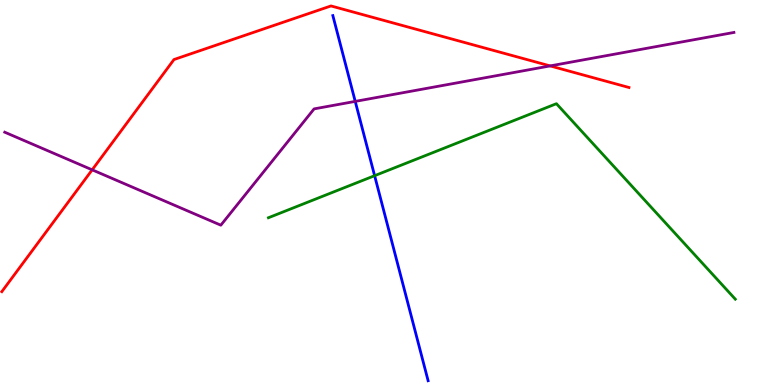[{'lines': ['blue', 'red'], 'intersections': []}, {'lines': ['green', 'red'], 'intersections': []}, {'lines': ['purple', 'red'], 'intersections': [{'x': 1.19, 'y': 5.59}, {'x': 7.1, 'y': 8.29}]}, {'lines': ['blue', 'green'], 'intersections': [{'x': 4.83, 'y': 5.44}]}, {'lines': ['blue', 'purple'], 'intersections': [{'x': 4.58, 'y': 7.37}]}, {'lines': ['green', 'purple'], 'intersections': []}]